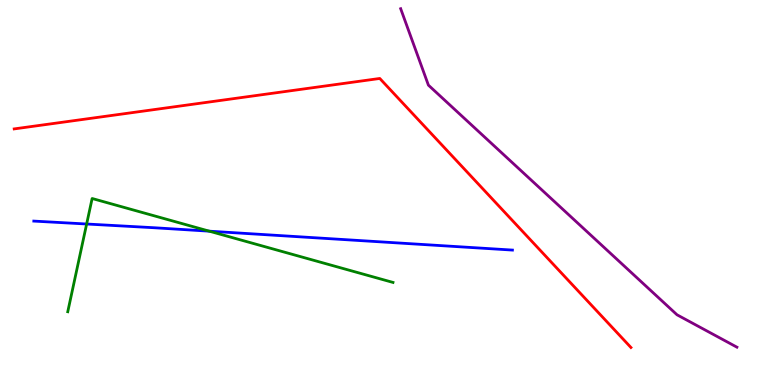[{'lines': ['blue', 'red'], 'intersections': []}, {'lines': ['green', 'red'], 'intersections': []}, {'lines': ['purple', 'red'], 'intersections': []}, {'lines': ['blue', 'green'], 'intersections': [{'x': 1.12, 'y': 4.18}, {'x': 2.7, 'y': 4.0}]}, {'lines': ['blue', 'purple'], 'intersections': []}, {'lines': ['green', 'purple'], 'intersections': []}]